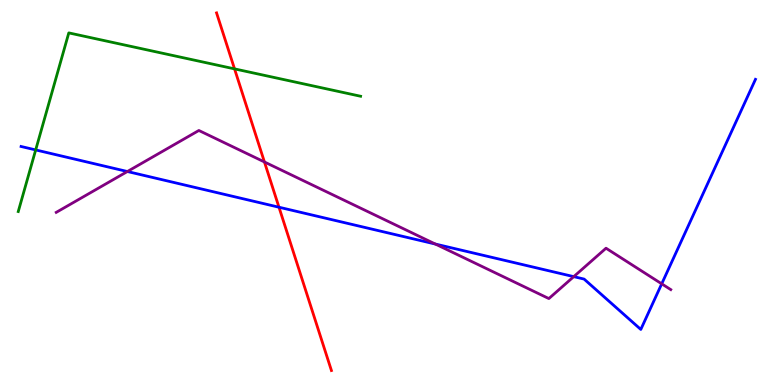[{'lines': ['blue', 'red'], 'intersections': [{'x': 3.6, 'y': 4.62}]}, {'lines': ['green', 'red'], 'intersections': [{'x': 3.03, 'y': 8.21}]}, {'lines': ['purple', 'red'], 'intersections': [{'x': 3.41, 'y': 5.79}]}, {'lines': ['blue', 'green'], 'intersections': [{'x': 0.461, 'y': 6.11}]}, {'lines': ['blue', 'purple'], 'intersections': [{'x': 1.64, 'y': 5.55}, {'x': 5.62, 'y': 3.66}, {'x': 7.4, 'y': 2.81}, {'x': 8.54, 'y': 2.63}]}, {'lines': ['green', 'purple'], 'intersections': []}]